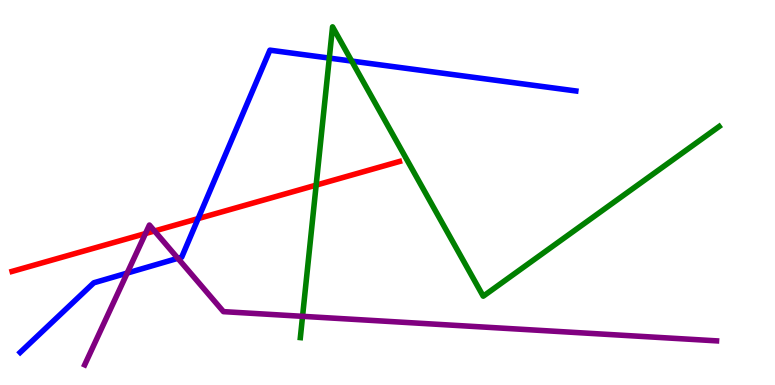[{'lines': ['blue', 'red'], 'intersections': [{'x': 2.56, 'y': 4.32}]}, {'lines': ['green', 'red'], 'intersections': [{'x': 4.08, 'y': 5.19}]}, {'lines': ['purple', 'red'], 'intersections': [{'x': 1.88, 'y': 3.93}, {'x': 1.99, 'y': 4.0}]}, {'lines': ['blue', 'green'], 'intersections': [{'x': 4.25, 'y': 8.49}, {'x': 4.54, 'y': 8.41}]}, {'lines': ['blue', 'purple'], 'intersections': [{'x': 1.64, 'y': 2.91}, {'x': 2.29, 'y': 3.29}]}, {'lines': ['green', 'purple'], 'intersections': [{'x': 3.9, 'y': 1.78}]}]